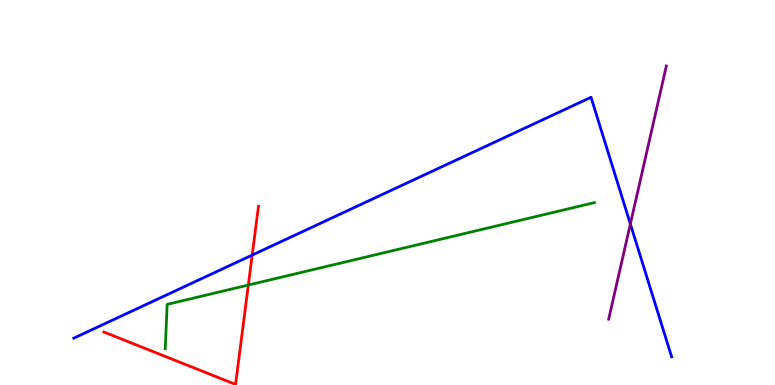[{'lines': ['blue', 'red'], 'intersections': [{'x': 3.25, 'y': 3.37}]}, {'lines': ['green', 'red'], 'intersections': [{'x': 3.2, 'y': 2.6}]}, {'lines': ['purple', 'red'], 'intersections': []}, {'lines': ['blue', 'green'], 'intersections': []}, {'lines': ['blue', 'purple'], 'intersections': [{'x': 8.13, 'y': 4.18}]}, {'lines': ['green', 'purple'], 'intersections': []}]